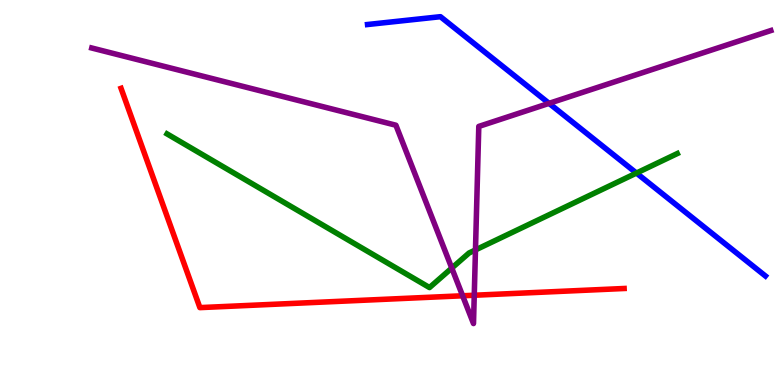[{'lines': ['blue', 'red'], 'intersections': []}, {'lines': ['green', 'red'], 'intersections': []}, {'lines': ['purple', 'red'], 'intersections': [{'x': 5.97, 'y': 2.32}, {'x': 6.12, 'y': 2.33}]}, {'lines': ['blue', 'green'], 'intersections': [{'x': 8.21, 'y': 5.5}]}, {'lines': ['blue', 'purple'], 'intersections': [{'x': 7.08, 'y': 7.32}]}, {'lines': ['green', 'purple'], 'intersections': [{'x': 5.83, 'y': 3.04}, {'x': 6.14, 'y': 3.51}]}]